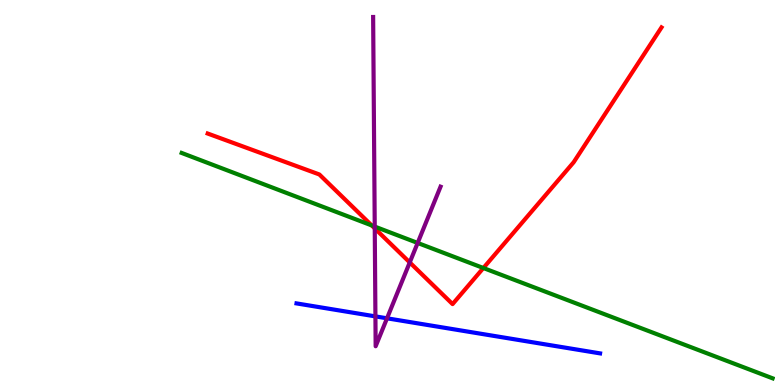[{'lines': ['blue', 'red'], 'intersections': []}, {'lines': ['green', 'red'], 'intersections': [{'x': 4.8, 'y': 4.14}, {'x': 6.24, 'y': 3.04}]}, {'lines': ['purple', 'red'], 'intersections': [{'x': 4.84, 'y': 4.07}, {'x': 5.29, 'y': 3.18}]}, {'lines': ['blue', 'green'], 'intersections': []}, {'lines': ['blue', 'purple'], 'intersections': [{'x': 4.84, 'y': 1.78}, {'x': 4.99, 'y': 1.73}]}, {'lines': ['green', 'purple'], 'intersections': [{'x': 4.84, 'y': 4.11}, {'x': 5.39, 'y': 3.69}]}]